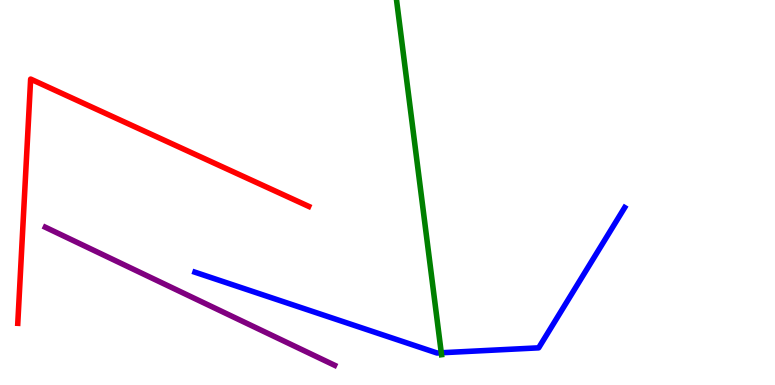[{'lines': ['blue', 'red'], 'intersections': []}, {'lines': ['green', 'red'], 'intersections': []}, {'lines': ['purple', 'red'], 'intersections': []}, {'lines': ['blue', 'green'], 'intersections': [{'x': 5.69, 'y': 0.837}]}, {'lines': ['blue', 'purple'], 'intersections': []}, {'lines': ['green', 'purple'], 'intersections': []}]